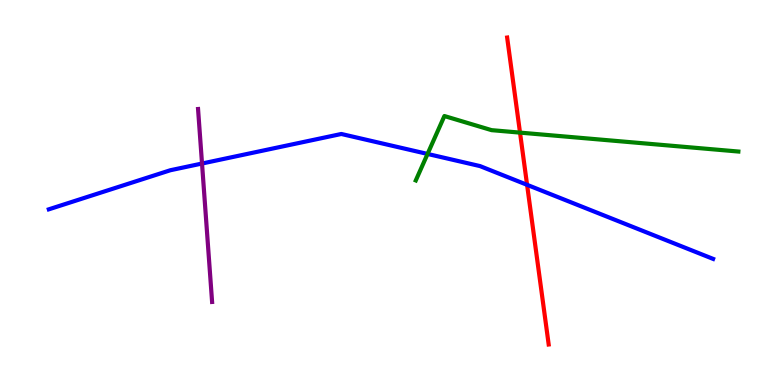[{'lines': ['blue', 'red'], 'intersections': [{'x': 6.8, 'y': 5.2}]}, {'lines': ['green', 'red'], 'intersections': [{'x': 6.71, 'y': 6.56}]}, {'lines': ['purple', 'red'], 'intersections': []}, {'lines': ['blue', 'green'], 'intersections': [{'x': 5.52, 'y': 6.0}]}, {'lines': ['blue', 'purple'], 'intersections': [{'x': 2.61, 'y': 5.75}]}, {'lines': ['green', 'purple'], 'intersections': []}]